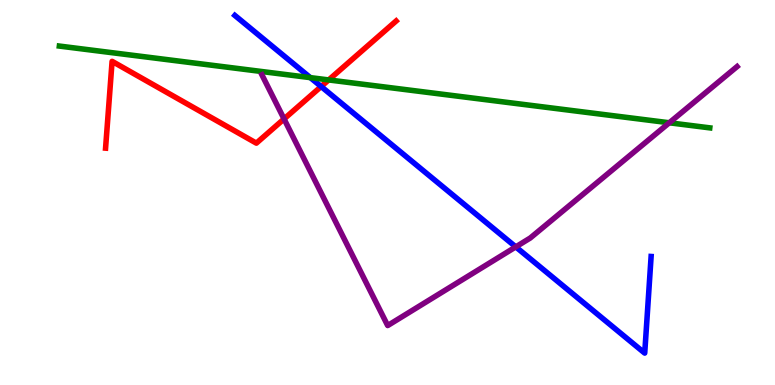[{'lines': ['blue', 'red'], 'intersections': [{'x': 4.14, 'y': 7.75}]}, {'lines': ['green', 'red'], 'intersections': [{'x': 4.24, 'y': 7.92}]}, {'lines': ['purple', 'red'], 'intersections': [{'x': 3.67, 'y': 6.91}]}, {'lines': ['blue', 'green'], 'intersections': [{'x': 4.0, 'y': 7.98}]}, {'lines': ['blue', 'purple'], 'intersections': [{'x': 6.66, 'y': 3.59}]}, {'lines': ['green', 'purple'], 'intersections': [{'x': 8.64, 'y': 6.81}]}]